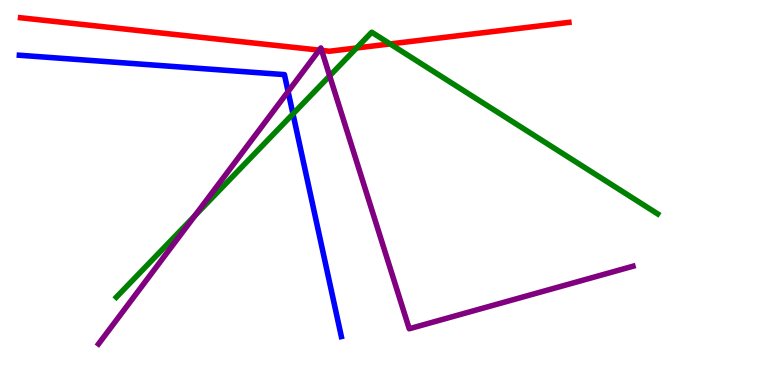[{'lines': ['blue', 'red'], 'intersections': []}, {'lines': ['green', 'red'], 'intersections': [{'x': 4.6, 'y': 8.75}, {'x': 5.03, 'y': 8.86}]}, {'lines': ['purple', 'red'], 'intersections': [{'x': 4.12, 'y': 8.7}, {'x': 4.15, 'y': 8.69}]}, {'lines': ['blue', 'green'], 'intersections': [{'x': 3.78, 'y': 7.04}]}, {'lines': ['blue', 'purple'], 'intersections': [{'x': 3.72, 'y': 7.62}]}, {'lines': ['green', 'purple'], 'intersections': [{'x': 2.51, 'y': 4.39}, {'x': 4.25, 'y': 8.03}]}]